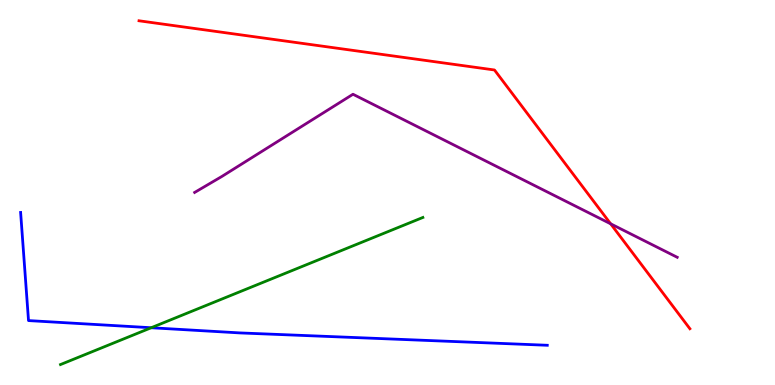[{'lines': ['blue', 'red'], 'intersections': []}, {'lines': ['green', 'red'], 'intersections': []}, {'lines': ['purple', 'red'], 'intersections': [{'x': 7.88, 'y': 4.19}]}, {'lines': ['blue', 'green'], 'intersections': [{'x': 1.95, 'y': 1.49}]}, {'lines': ['blue', 'purple'], 'intersections': []}, {'lines': ['green', 'purple'], 'intersections': []}]